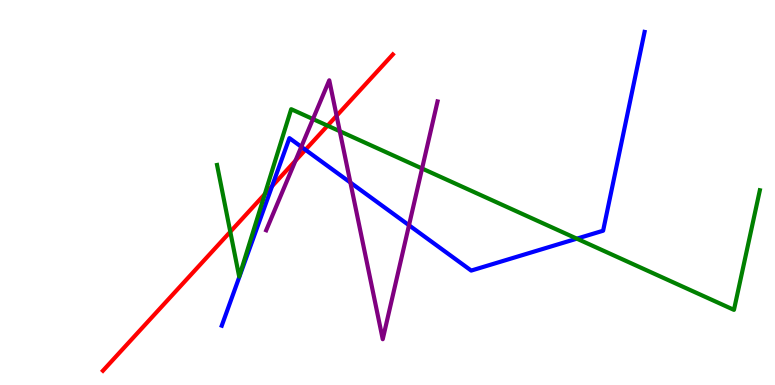[{'lines': ['blue', 'red'], 'intersections': [{'x': 3.51, 'y': 5.16}, {'x': 3.94, 'y': 6.11}]}, {'lines': ['green', 'red'], 'intersections': [{'x': 2.97, 'y': 3.98}, {'x': 3.42, 'y': 4.96}, {'x': 4.23, 'y': 6.74}]}, {'lines': ['purple', 'red'], 'intersections': [{'x': 3.81, 'y': 5.83}, {'x': 4.34, 'y': 6.99}]}, {'lines': ['blue', 'green'], 'intersections': [{'x': 7.44, 'y': 3.8}]}, {'lines': ['blue', 'purple'], 'intersections': [{'x': 3.89, 'y': 6.19}, {'x': 4.52, 'y': 5.26}, {'x': 5.28, 'y': 4.15}]}, {'lines': ['green', 'purple'], 'intersections': [{'x': 4.04, 'y': 6.91}, {'x': 4.38, 'y': 6.59}, {'x': 5.45, 'y': 5.62}]}]